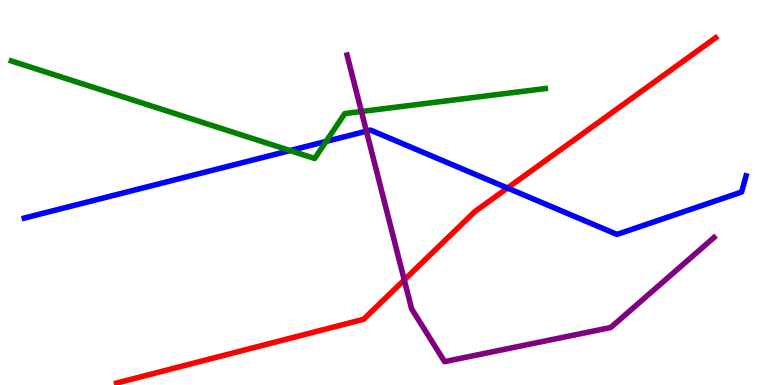[{'lines': ['blue', 'red'], 'intersections': [{'x': 6.55, 'y': 5.12}]}, {'lines': ['green', 'red'], 'intersections': []}, {'lines': ['purple', 'red'], 'intersections': [{'x': 5.22, 'y': 2.73}]}, {'lines': ['blue', 'green'], 'intersections': [{'x': 3.74, 'y': 6.09}, {'x': 4.21, 'y': 6.33}]}, {'lines': ['blue', 'purple'], 'intersections': [{'x': 4.73, 'y': 6.59}]}, {'lines': ['green', 'purple'], 'intersections': [{'x': 4.66, 'y': 7.1}]}]